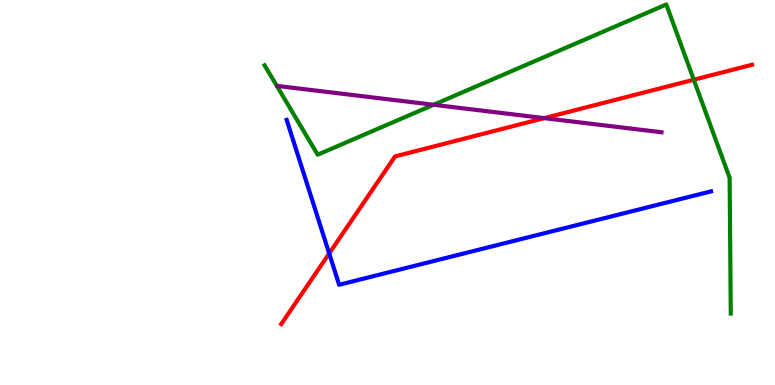[{'lines': ['blue', 'red'], 'intersections': [{'x': 4.25, 'y': 3.42}]}, {'lines': ['green', 'red'], 'intersections': [{'x': 8.95, 'y': 7.93}]}, {'lines': ['purple', 'red'], 'intersections': [{'x': 7.02, 'y': 6.93}]}, {'lines': ['blue', 'green'], 'intersections': []}, {'lines': ['blue', 'purple'], 'intersections': []}, {'lines': ['green', 'purple'], 'intersections': [{'x': 5.59, 'y': 7.28}]}]